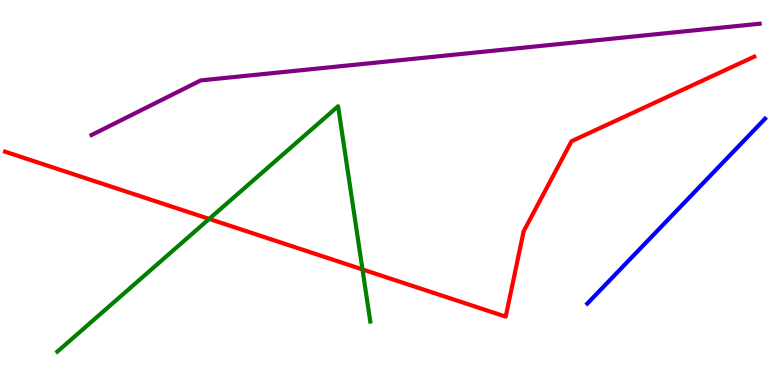[{'lines': ['blue', 'red'], 'intersections': []}, {'lines': ['green', 'red'], 'intersections': [{'x': 2.7, 'y': 4.31}, {'x': 4.68, 'y': 3.0}]}, {'lines': ['purple', 'red'], 'intersections': []}, {'lines': ['blue', 'green'], 'intersections': []}, {'lines': ['blue', 'purple'], 'intersections': []}, {'lines': ['green', 'purple'], 'intersections': []}]